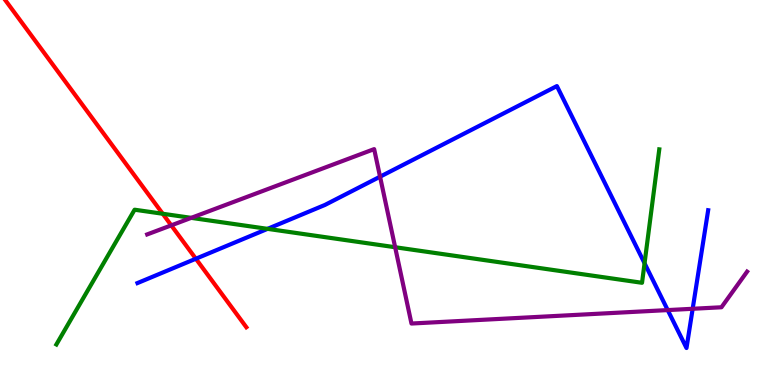[{'lines': ['blue', 'red'], 'intersections': [{'x': 2.53, 'y': 3.28}]}, {'lines': ['green', 'red'], 'intersections': [{'x': 2.1, 'y': 4.45}]}, {'lines': ['purple', 'red'], 'intersections': [{'x': 2.21, 'y': 4.15}]}, {'lines': ['blue', 'green'], 'intersections': [{'x': 3.45, 'y': 4.06}, {'x': 8.32, 'y': 3.16}]}, {'lines': ['blue', 'purple'], 'intersections': [{'x': 4.9, 'y': 5.41}, {'x': 8.62, 'y': 1.95}, {'x': 8.94, 'y': 1.98}]}, {'lines': ['green', 'purple'], 'intersections': [{'x': 2.47, 'y': 4.34}, {'x': 5.1, 'y': 3.58}]}]